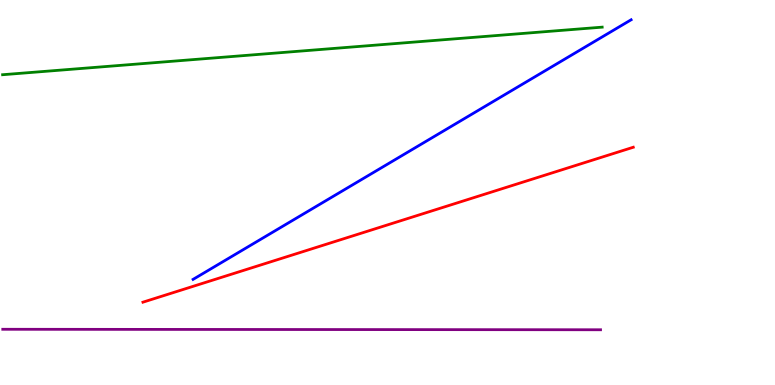[{'lines': ['blue', 'red'], 'intersections': []}, {'lines': ['green', 'red'], 'intersections': []}, {'lines': ['purple', 'red'], 'intersections': []}, {'lines': ['blue', 'green'], 'intersections': []}, {'lines': ['blue', 'purple'], 'intersections': []}, {'lines': ['green', 'purple'], 'intersections': []}]